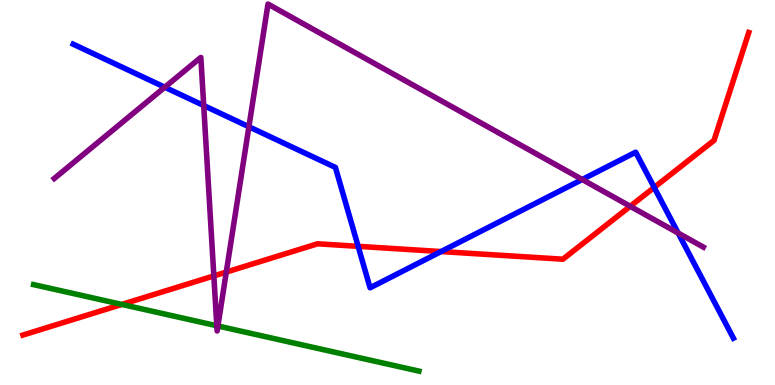[{'lines': ['blue', 'red'], 'intersections': [{'x': 4.62, 'y': 3.6}, {'x': 5.69, 'y': 3.47}, {'x': 8.44, 'y': 5.13}]}, {'lines': ['green', 'red'], 'intersections': [{'x': 1.57, 'y': 2.09}]}, {'lines': ['purple', 'red'], 'intersections': [{'x': 2.76, 'y': 2.83}, {'x': 2.92, 'y': 2.93}, {'x': 8.13, 'y': 4.64}]}, {'lines': ['blue', 'green'], 'intersections': []}, {'lines': ['blue', 'purple'], 'intersections': [{'x': 2.13, 'y': 7.73}, {'x': 2.63, 'y': 7.26}, {'x': 3.21, 'y': 6.71}, {'x': 7.51, 'y': 5.34}, {'x': 8.75, 'y': 3.95}]}, {'lines': ['green', 'purple'], 'intersections': [{'x': 2.8, 'y': 1.54}, {'x': 2.81, 'y': 1.53}]}]